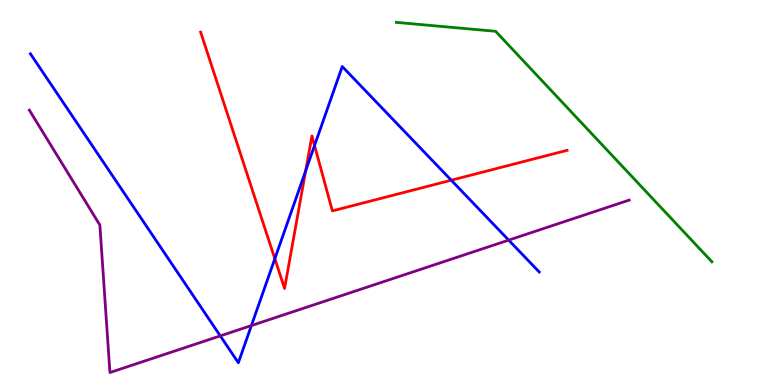[{'lines': ['blue', 'red'], 'intersections': [{'x': 3.55, 'y': 3.28}, {'x': 3.94, 'y': 5.56}, {'x': 4.06, 'y': 6.22}, {'x': 5.82, 'y': 5.32}]}, {'lines': ['green', 'red'], 'intersections': []}, {'lines': ['purple', 'red'], 'intersections': []}, {'lines': ['blue', 'green'], 'intersections': []}, {'lines': ['blue', 'purple'], 'intersections': [{'x': 2.84, 'y': 1.28}, {'x': 3.24, 'y': 1.54}, {'x': 6.56, 'y': 3.76}]}, {'lines': ['green', 'purple'], 'intersections': []}]